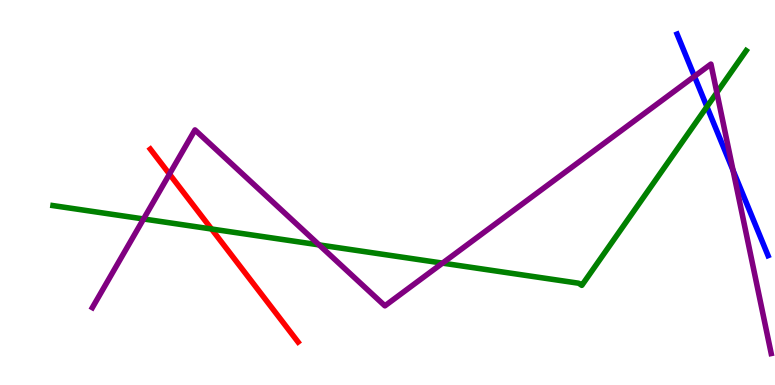[{'lines': ['blue', 'red'], 'intersections': []}, {'lines': ['green', 'red'], 'intersections': [{'x': 2.73, 'y': 4.05}]}, {'lines': ['purple', 'red'], 'intersections': [{'x': 2.19, 'y': 5.48}]}, {'lines': ['blue', 'green'], 'intersections': [{'x': 9.12, 'y': 7.23}]}, {'lines': ['blue', 'purple'], 'intersections': [{'x': 8.96, 'y': 8.02}, {'x': 9.46, 'y': 5.57}]}, {'lines': ['green', 'purple'], 'intersections': [{'x': 1.85, 'y': 4.31}, {'x': 4.12, 'y': 3.64}, {'x': 5.71, 'y': 3.17}, {'x': 9.25, 'y': 7.6}]}]